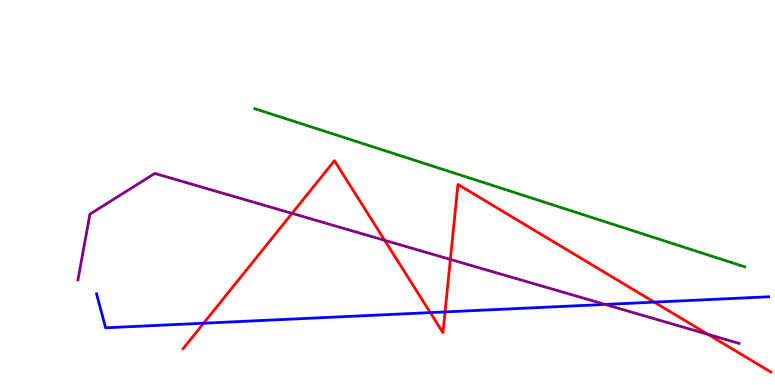[{'lines': ['blue', 'red'], 'intersections': [{'x': 2.63, 'y': 1.6}, {'x': 5.55, 'y': 1.88}, {'x': 5.74, 'y': 1.9}, {'x': 8.44, 'y': 2.15}]}, {'lines': ['green', 'red'], 'intersections': []}, {'lines': ['purple', 'red'], 'intersections': [{'x': 3.77, 'y': 4.46}, {'x': 4.96, 'y': 3.76}, {'x': 5.81, 'y': 3.26}, {'x': 9.14, 'y': 1.32}]}, {'lines': ['blue', 'green'], 'intersections': []}, {'lines': ['blue', 'purple'], 'intersections': [{'x': 7.81, 'y': 2.09}]}, {'lines': ['green', 'purple'], 'intersections': []}]